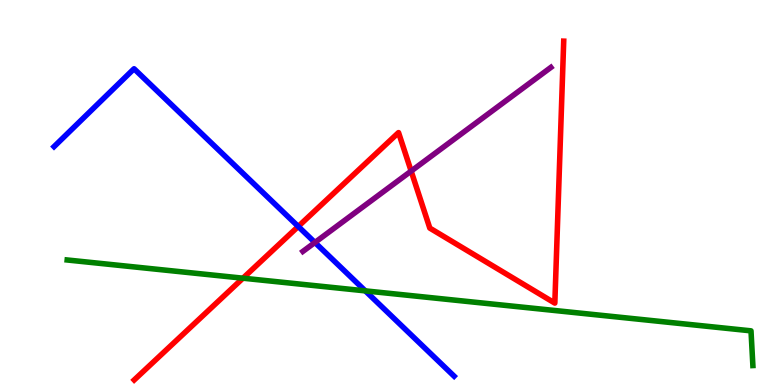[{'lines': ['blue', 'red'], 'intersections': [{'x': 3.85, 'y': 4.12}]}, {'lines': ['green', 'red'], 'intersections': [{'x': 3.13, 'y': 2.77}]}, {'lines': ['purple', 'red'], 'intersections': [{'x': 5.31, 'y': 5.56}]}, {'lines': ['blue', 'green'], 'intersections': [{'x': 4.71, 'y': 2.44}]}, {'lines': ['blue', 'purple'], 'intersections': [{'x': 4.06, 'y': 3.7}]}, {'lines': ['green', 'purple'], 'intersections': []}]